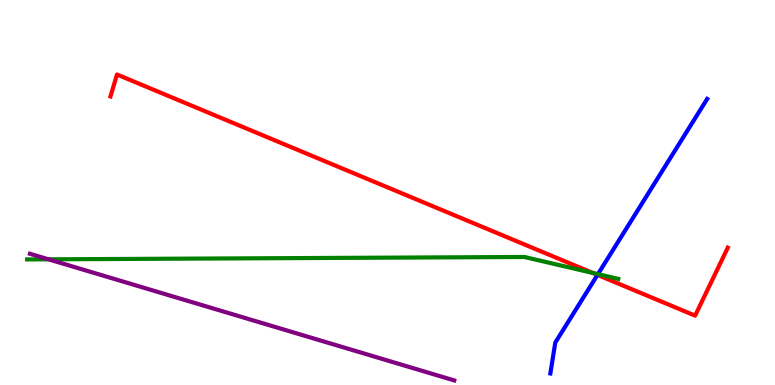[{'lines': ['blue', 'red'], 'intersections': [{'x': 7.71, 'y': 2.86}]}, {'lines': ['green', 'red'], 'intersections': [{'x': 7.65, 'y': 2.91}]}, {'lines': ['purple', 'red'], 'intersections': []}, {'lines': ['blue', 'green'], 'intersections': [{'x': 7.72, 'y': 2.88}]}, {'lines': ['blue', 'purple'], 'intersections': []}, {'lines': ['green', 'purple'], 'intersections': [{'x': 0.626, 'y': 3.26}]}]